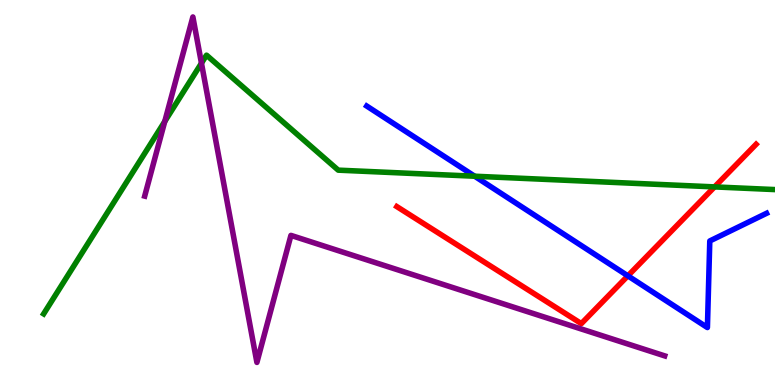[{'lines': ['blue', 'red'], 'intersections': [{'x': 8.1, 'y': 2.84}]}, {'lines': ['green', 'red'], 'intersections': [{'x': 9.22, 'y': 5.15}]}, {'lines': ['purple', 'red'], 'intersections': []}, {'lines': ['blue', 'green'], 'intersections': [{'x': 6.12, 'y': 5.42}]}, {'lines': ['blue', 'purple'], 'intersections': []}, {'lines': ['green', 'purple'], 'intersections': [{'x': 2.13, 'y': 6.85}, {'x': 2.6, 'y': 8.36}]}]